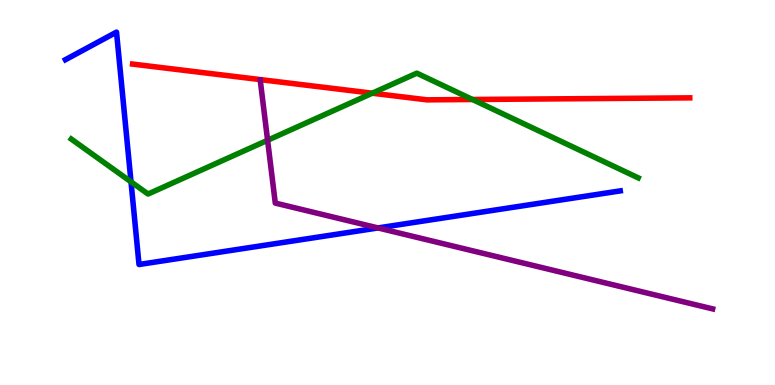[{'lines': ['blue', 'red'], 'intersections': []}, {'lines': ['green', 'red'], 'intersections': [{'x': 4.8, 'y': 7.58}, {'x': 6.1, 'y': 7.42}]}, {'lines': ['purple', 'red'], 'intersections': []}, {'lines': ['blue', 'green'], 'intersections': [{'x': 1.69, 'y': 5.28}]}, {'lines': ['blue', 'purple'], 'intersections': [{'x': 4.88, 'y': 4.08}]}, {'lines': ['green', 'purple'], 'intersections': [{'x': 3.45, 'y': 6.36}]}]